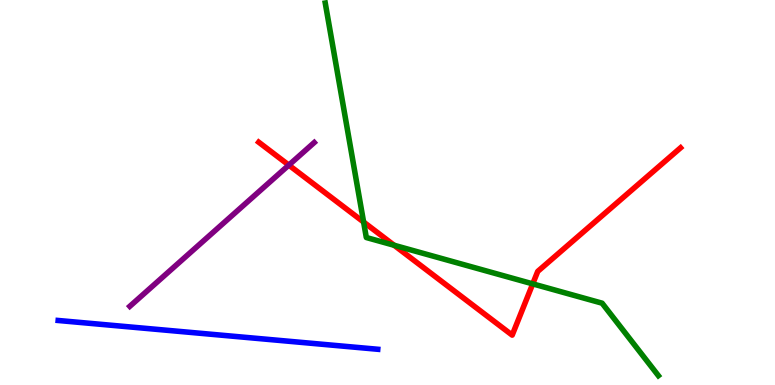[{'lines': ['blue', 'red'], 'intersections': []}, {'lines': ['green', 'red'], 'intersections': [{'x': 4.69, 'y': 4.23}, {'x': 5.09, 'y': 3.63}, {'x': 6.87, 'y': 2.63}]}, {'lines': ['purple', 'red'], 'intersections': [{'x': 3.73, 'y': 5.71}]}, {'lines': ['blue', 'green'], 'intersections': []}, {'lines': ['blue', 'purple'], 'intersections': []}, {'lines': ['green', 'purple'], 'intersections': []}]